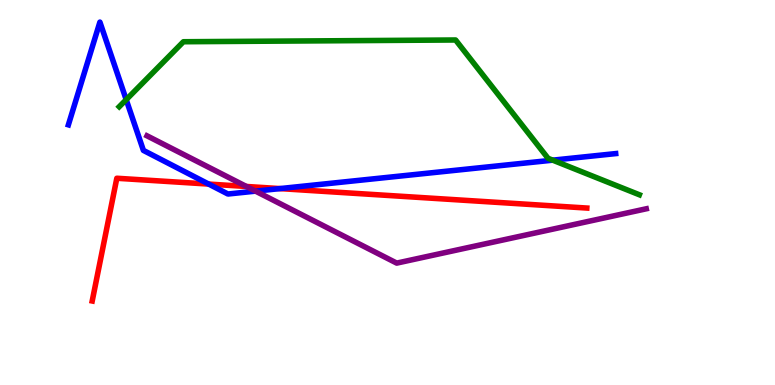[{'lines': ['blue', 'red'], 'intersections': [{'x': 2.69, 'y': 5.22}, {'x': 3.61, 'y': 5.1}]}, {'lines': ['green', 'red'], 'intersections': []}, {'lines': ['purple', 'red'], 'intersections': [{'x': 3.18, 'y': 5.16}]}, {'lines': ['blue', 'green'], 'intersections': [{'x': 1.63, 'y': 7.41}, {'x': 7.13, 'y': 5.84}]}, {'lines': ['blue', 'purple'], 'intersections': [{'x': 3.3, 'y': 5.04}]}, {'lines': ['green', 'purple'], 'intersections': []}]